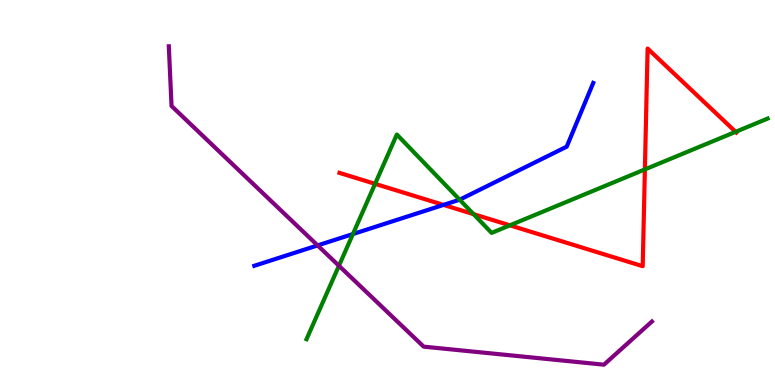[{'lines': ['blue', 'red'], 'intersections': [{'x': 5.72, 'y': 4.68}]}, {'lines': ['green', 'red'], 'intersections': [{'x': 4.84, 'y': 5.23}, {'x': 6.11, 'y': 4.44}, {'x': 6.58, 'y': 4.15}, {'x': 8.32, 'y': 5.6}, {'x': 9.49, 'y': 6.58}]}, {'lines': ['purple', 'red'], 'intersections': []}, {'lines': ['blue', 'green'], 'intersections': [{'x': 4.55, 'y': 3.92}, {'x': 5.93, 'y': 4.81}]}, {'lines': ['blue', 'purple'], 'intersections': [{'x': 4.1, 'y': 3.63}]}, {'lines': ['green', 'purple'], 'intersections': [{'x': 4.37, 'y': 3.1}]}]